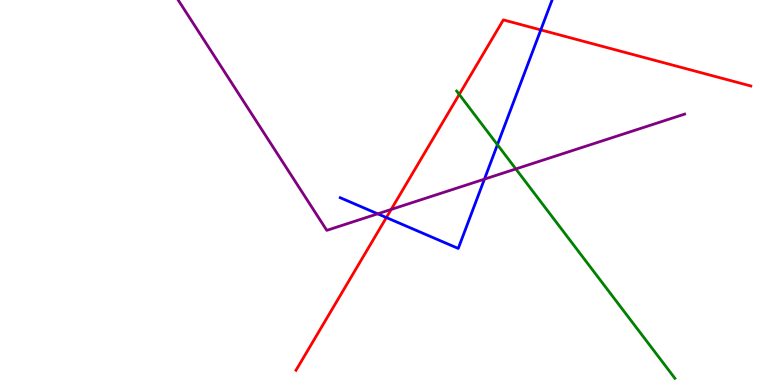[{'lines': ['blue', 'red'], 'intersections': [{'x': 4.99, 'y': 4.35}, {'x': 6.98, 'y': 9.22}]}, {'lines': ['green', 'red'], 'intersections': [{'x': 5.93, 'y': 7.55}]}, {'lines': ['purple', 'red'], 'intersections': [{'x': 5.05, 'y': 4.56}]}, {'lines': ['blue', 'green'], 'intersections': [{'x': 6.42, 'y': 6.24}]}, {'lines': ['blue', 'purple'], 'intersections': [{'x': 4.87, 'y': 4.45}, {'x': 6.25, 'y': 5.35}]}, {'lines': ['green', 'purple'], 'intersections': [{'x': 6.66, 'y': 5.61}]}]